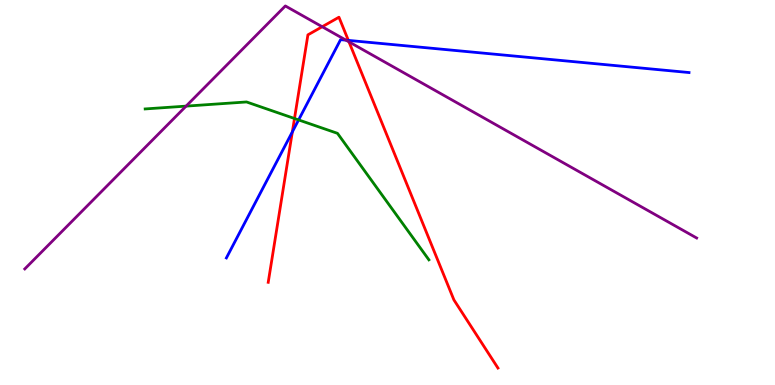[{'lines': ['blue', 'red'], 'intersections': [{'x': 3.77, 'y': 6.58}, {'x': 4.5, 'y': 8.95}]}, {'lines': ['green', 'red'], 'intersections': [{'x': 3.8, 'y': 6.92}]}, {'lines': ['purple', 'red'], 'intersections': [{'x': 4.16, 'y': 9.31}, {'x': 4.5, 'y': 8.91}]}, {'lines': ['blue', 'green'], 'intersections': [{'x': 3.85, 'y': 6.89}]}, {'lines': ['blue', 'purple'], 'intersections': [{'x': 4.46, 'y': 8.96}]}, {'lines': ['green', 'purple'], 'intersections': [{'x': 2.4, 'y': 7.24}]}]